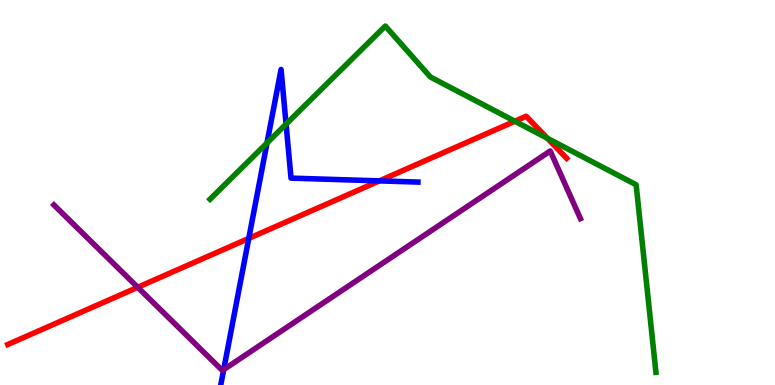[{'lines': ['blue', 'red'], 'intersections': [{'x': 3.21, 'y': 3.81}, {'x': 4.9, 'y': 5.3}]}, {'lines': ['green', 'red'], 'intersections': [{'x': 6.64, 'y': 6.85}, {'x': 7.06, 'y': 6.41}]}, {'lines': ['purple', 'red'], 'intersections': [{'x': 1.78, 'y': 2.54}]}, {'lines': ['blue', 'green'], 'intersections': [{'x': 3.45, 'y': 6.29}, {'x': 3.69, 'y': 6.78}]}, {'lines': ['blue', 'purple'], 'intersections': [{'x': 2.89, 'y': 0.4}]}, {'lines': ['green', 'purple'], 'intersections': []}]